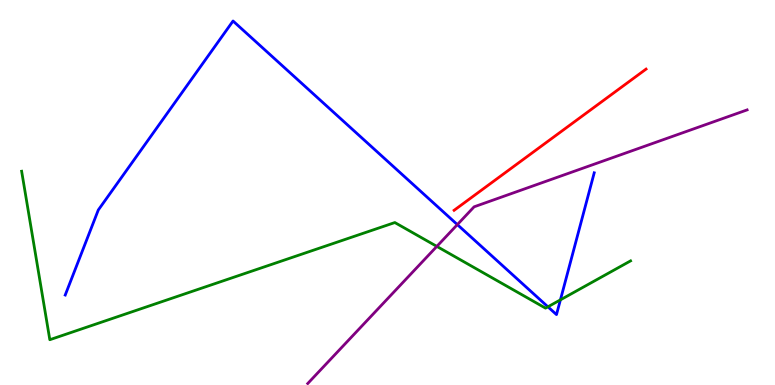[{'lines': ['blue', 'red'], 'intersections': []}, {'lines': ['green', 'red'], 'intersections': []}, {'lines': ['purple', 'red'], 'intersections': []}, {'lines': ['blue', 'green'], 'intersections': [{'x': 7.07, 'y': 2.03}, {'x': 7.23, 'y': 2.21}]}, {'lines': ['blue', 'purple'], 'intersections': [{'x': 5.9, 'y': 4.17}]}, {'lines': ['green', 'purple'], 'intersections': [{'x': 5.64, 'y': 3.6}]}]